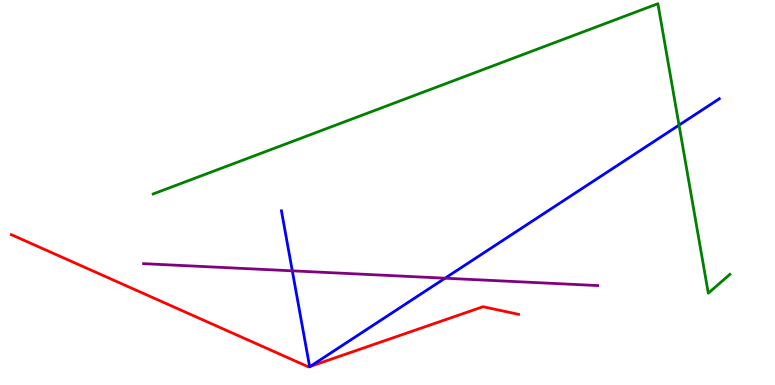[{'lines': ['blue', 'red'], 'intersections': [{'x': 4.0, 'y': 0.478}, {'x': 4.0, 'y': 0.484}]}, {'lines': ['green', 'red'], 'intersections': []}, {'lines': ['purple', 'red'], 'intersections': []}, {'lines': ['blue', 'green'], 'intersections': [{'x': 8.76, 'y': 6.75}]}, {'lines': ['blue', 'purple'], 'intersections': [{'x': 3.77, 'y': 2.97}, {'x': 5.74, 'y': 2.77}]}, {'lines': ['green', 'purple'], 'intersections': []}]